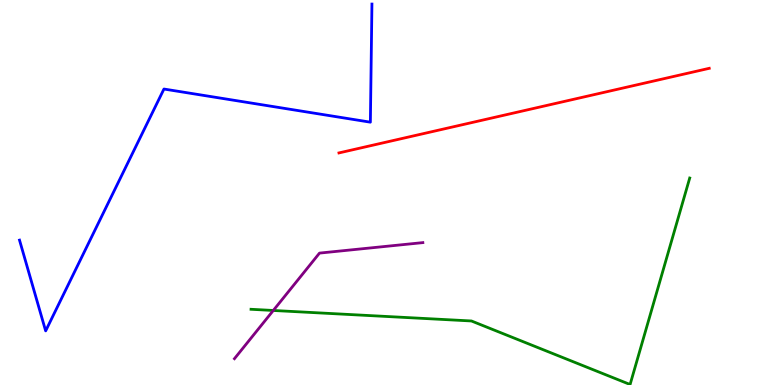[{'lines': ['blue', 'red'], 'intersections': []}, {'lines': ['green', 'red'], 'intersections': []}, {'lines': ['purple', 'red'], 'intersections': []}, {'lines': ['blue', 'green'], 'intersections': []}, {'lines': ['blue', 'purple'], 'intersections': []}, {'lines': ['green', 'purple'], 'intersections': [{'x': 3.53, 'y': 1.94}]}]